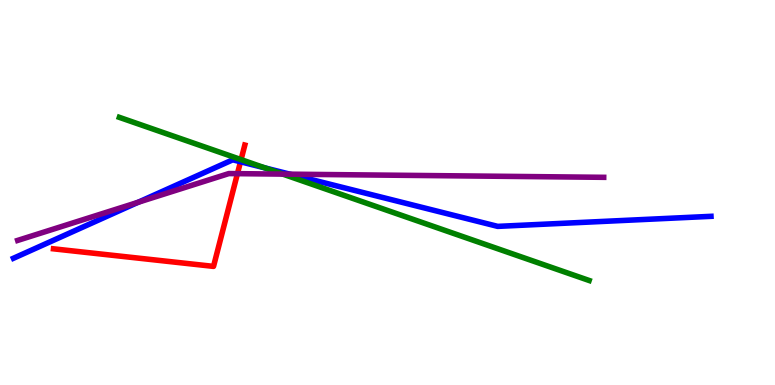[{'lines': ['blue', 'red'], 'intersections': [{'x': 3.1, 'y': 5.8}]}, {'lines': ['green', 'red'], 'intersections': [{'x': 3.11, 'y': 5.85}]}, {'lines': ['purple', 'red'], 'intersections': [{'x': 3.06, 'y': 5.49}]}, {'lines': ['blue', 'green'], 'intersections': [{'x': 3.42, 'y': 5.64}]}, {'lines': ['blue', 'purple'], 'intersections': [{'x': 1.78, 'y': 4.75}, {'x': 3.74, 'y': 5.48}]}, {'lines': ['green', 'purple'], 'intersections': [{'x': 3.65, 'y': 5.48}]}]